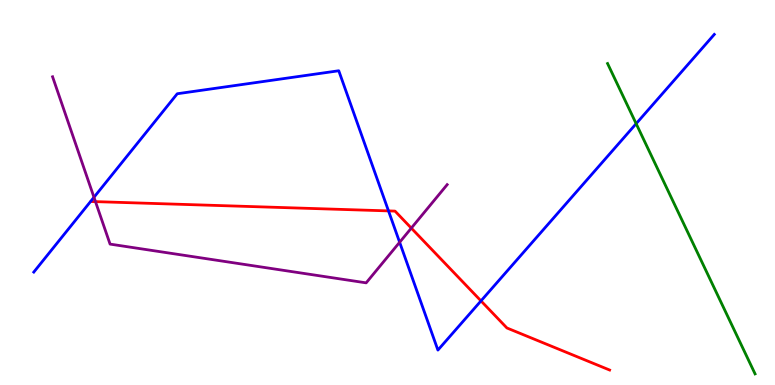[{'lines': ['blue', 'red'], 'intersections': [{'x': 5.01, 'y': 4.52}, {'x': 6.21, 'y': 2.18}]}, {'lines': ['green', 'red'], 'intersections': []}, {'lines': ['purple', 'red'], 'intersections': [{'x': 1.23, 'y': 4.76}, {'x': 5.31, 'y': 4.07}]}, {'lines': ['blue', 'green'], 'intersections': [{'x': 8.21, 'y': 6.79}]}, {'lines': ['blue', 'purple'], 'intersections': [{'x': 1.21, 'y': 4.88}, {'x': 5.16, 'y': 3.71}]}, {'lines': ['green', 'purple'], 'intersections': []}]